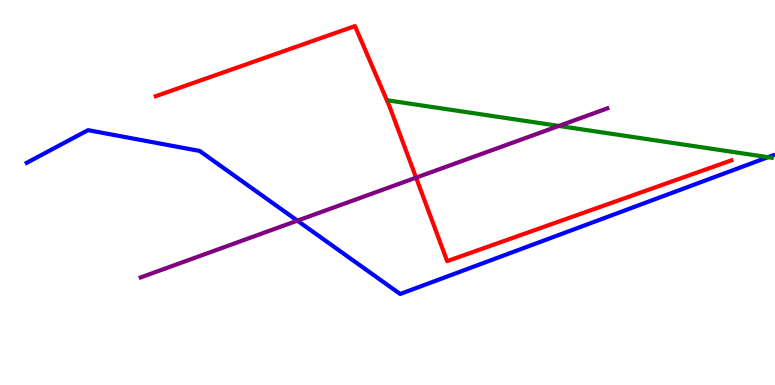[{'lines': ['blue', 'red'], 'intersections': []}, {'lines': ['green', 'red'], 'intersections': []}, {'lines': ['purple', 'red'], 'intersections': [{'x': 5.37, 'y': 5.39}]}, {'lines': ['blue', 'green'], 'intersections': [{'x': 9.91, 'y': 5.92}]}, {'lines': ['blue', 'purple'], 'intersections': [{'x': 3.84, 'y': 4.27}]}, {'lines': ['green', 'purple'], 'intersections': [{'x': 7.21, 'y': 6.73}]}]